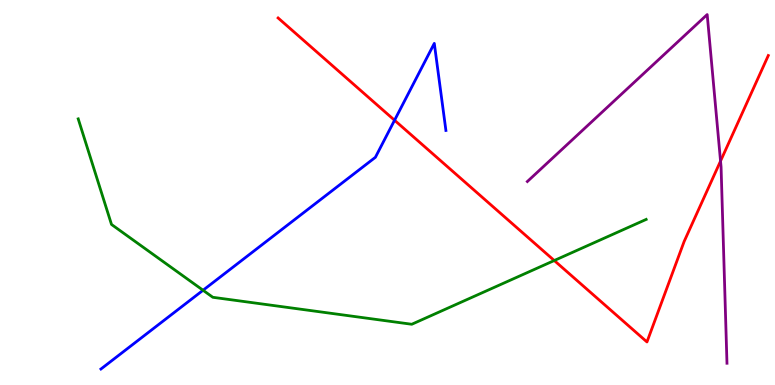[{'lines': ['blue', 'red'], 'intersections': [{'x': 5.09, 'y': 6.88}]}, {'lines': ['green', 'red'], 'intersections': [{'x': 7.15, 'y': 3.23}]}, {'lines': ['purple', 'red'], 'intersections': [{'x': 9.3, 'y': 5.82}]}, {'lines': ['blue', 'green'], 'intersections': [{'x': 2.62, 'y': 2.46}]}, {'lines': ['blue', 'purple'], 'intersections': []}, {'lines': ['green', 'purple'], 'intersections': []}]